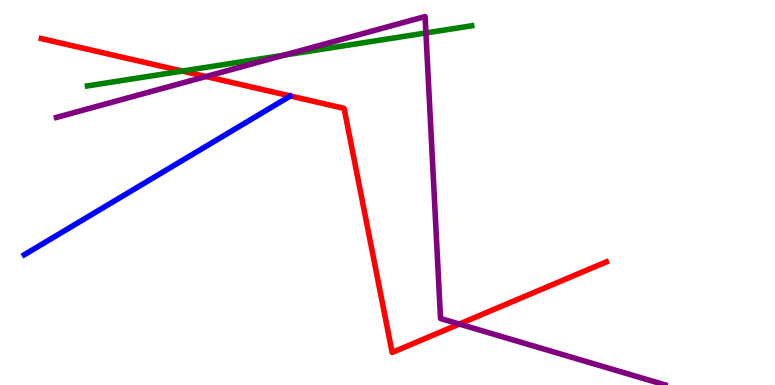[{'lines': ['blue', 'red'], 'intersections': []}, {'lines': ['green', 'red'], 'intersections': [{'x': 2.35, 'y': 8.15}]}, {'lines': ['purple', 'red'], 'intersections': [{'x': 2.66, 'y': 8.01}, {'x': 5.93, 'y': 1.58}]}, {'lines': ['blue', 'green'], 'intersections': []}, {'lines': ['blue', 'purple'], 'intersections': []}, {'lines': ['green', 'purple'], 'intersections': [{'x': 3.67, 'y': 8.57}, {'x': 5.5, 'y': 9.14}]}]